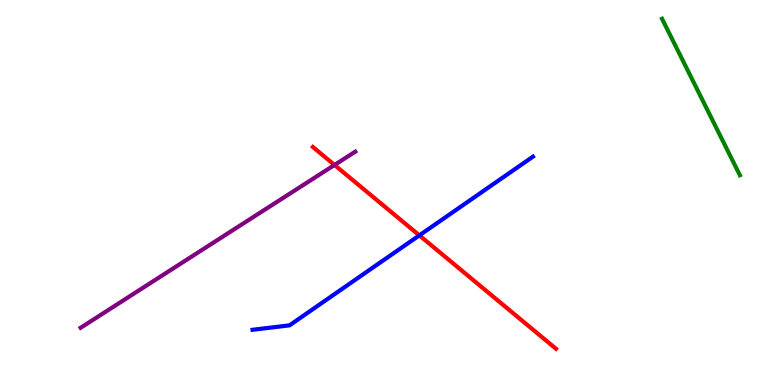[{'lines': ['blue', 'red'], 'intersections': [{'x': 5.41, 'y': 3.89}]}, {'lines': ['green', 'red'], 'intersections': []}, {'lines': ['purple', 'red'], 'intersections': [{'x': 4.32, 'y': 5.72}]}, {'lines': ['blue', 'green'], 'intersections': []}, {'lines': ['blue', 'purple'], 'intersections': []}, {'lines': ['green', 'purple'], 'intersections': []}]